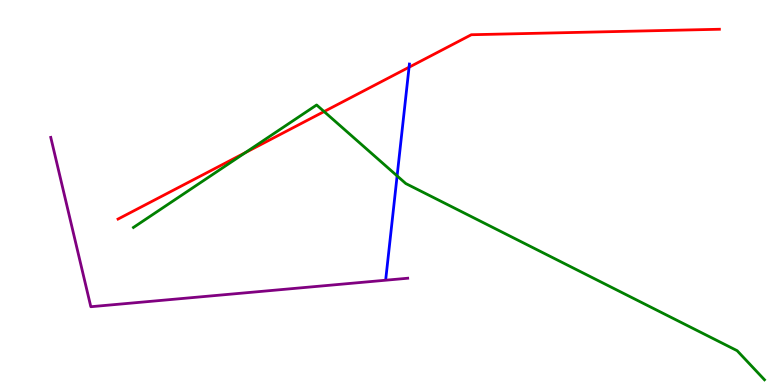[{'lines': ['blue', 'red'], 'intersections': [{'x': 5.28, 'y': 8.25}]}, {'lines': ['green', 'red'], 'intersections': [{'x': 3.17, 'y': 6.03}, {'x': 4.18, 'y': 7.1}]}, {'lines': ['purple', 'red'], 'intersections': []}, {'lines': ['blue', 'green'], 'intersections': [{'x': 5.12, 'y': 5.43}]}, {'lines': ['blue', 'purple'], 'intersections': []}, {'lines': ['green', 'purple'], 'intersections': []}]